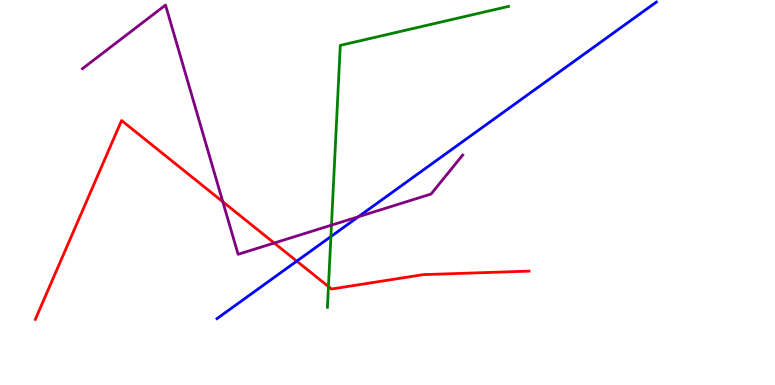[{'lines': ['blue', 'red'], 'intersections': [{'x': 3.83, 'y': 3.22}]}, {'lines': ['green', 'red'], 'intersections': [{'x': 4.24, 'y': 2.56}]}, {'lines': ['purple', 'red'], 'intersections': [{'x': 2.87, 'y': 4.76}, {'x': 3.54, 'y': 3.69}]}, {'lines': ['blue', 'green'], 'intersections': [{'x': 4.27, 'y': 3.86}]}, {'lines': ['blue', 'purple'], 'intersections': [{'x': 4.62, 'y': 4.37}]}, {'lines': ['green', 'purple'], 'intersections': [{'x': 4.28, 'y': 4.15}]}]